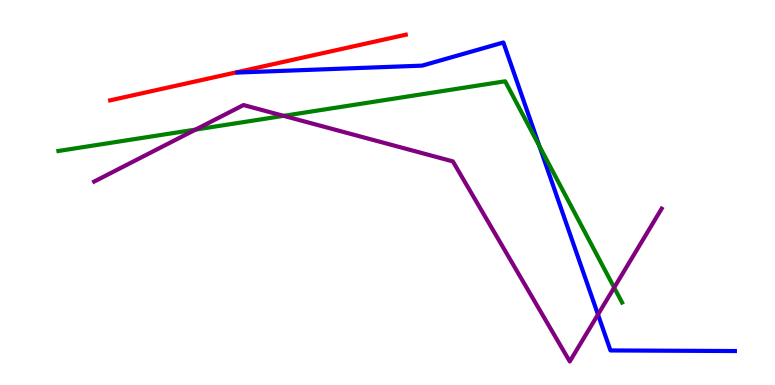[{'lines': ['blue', 'red'], 'intersections': []}, {'lines': ['green', 'red'], 'intersections': []}, {'lines': ['purple', 'red'], 'intersections': []}, {'lines': ['blue', 'green'], 'intersections': [{'x': 6.96, 'y': 6.21}]}, {'lines': ['blue', 'purple'], 'intersections': [{'x': 7.72, 'y': 1.83}]}, {'lines': ['green', 'purple'], 'intersections': [{'x': 2.52, 'y': 6.63}, {'x': 3.66, 'y': 6.99}, {'x': 7.92, 'y': 2.53}]}]